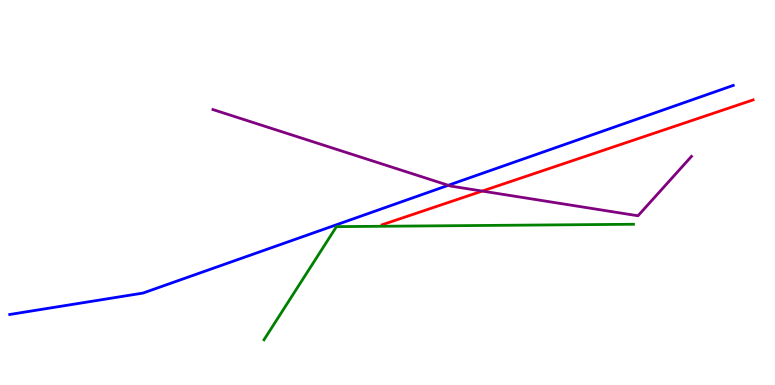[{'lines': ['blue', 'red'], 'intersections': []}, {'lines': ['green', 'red'], 'intersections': []}, {'lines': ['purple', 'red'], 'intersections': [{'x': 6.22, 'y': 5.04}]}, {'lines': ['blue', 'green'], 'intersections': []}, {'lines': ['blue', 'purple'], 'intersections': [{'x': 5.78, 'y': 5.19}]}, {'lines': ['green', 'purple'], 'intersections': []}]